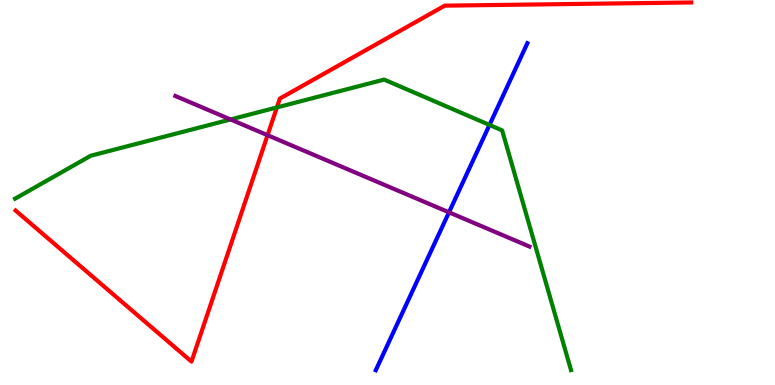[{'lines': ['blue', 'red'], 'intersections': []}, {'lines': ['green', 'red'], 'intersections': [{'x': 3.57, 'y': 7.21}]}, {'lines': ['purple', 'red'], 'intersections': [{'x': 3.45, 'y': 6.49}]}, {'lines': ['blue', 'green'], 'intersections': [{'x': 6.32, 'y': 6.75}]}, {'lines': ['blue', 'purple'], 'intersections': [{'x': 5.79, 'y': 4.48}]}, {'lines': ['green', 'purple'], 'intersections': [{'x': 2.97, 'y': 6.9}]}]